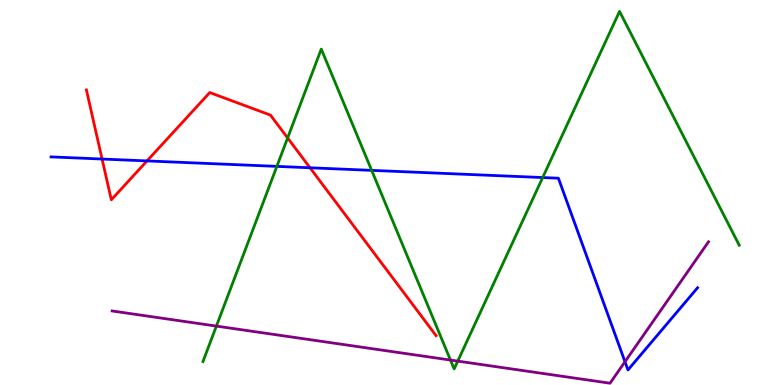[{'lines': ['blue', 'red'], 'intersections': [{'x': 1.32, 'y': 5.87}, {'x': 1.9, 'y': 5.82}, {'x': 4.0, 'y': 5.64}]}, {'lines': ['green', 'red'], 'intersections': [{'x': 3.71, 'y': 6.42}]}, {'lines': ['purple', 'red'], 'intersections': []}, {'lines': ['blue', 'green'], 'intersections': [{'x': 3.57, 'y': 5.68}, {'x': 4.8, 'y': 5.58}, {'x': 7.0, 'y': 5.39}]}, {'lines': ['blue', 'purple'], 'intersections': [{'x': 8.06, 'y': 0.604}]}, {'lines': ['green', 'purple'], 'intersections': [{'x': 2.79, 'y': 1.53}, {'x': 5.81, 'y': 0.648}, {'x': 5.91, 'y': 0.62}]}]